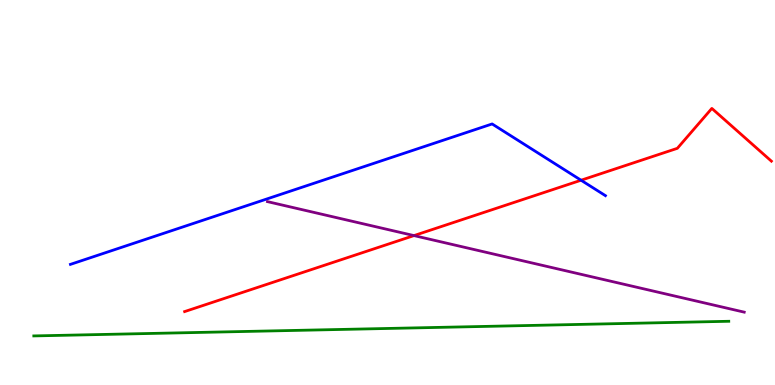[{'lines': ['blue', 'red'], 'intersections': [{'x': 7.5, 'y': 5.32}]}, {'lines': ['green', 'red'], 'intersections': []}, {'lines': ['purple', 'red'], 'intersections': [{'x': 5.34, 'y': 3.88}]}, {'lines': ['blue', 'green'], 'intersections': []}, {'lines': ['blue', 'purple'], 'intersections': []}, {'lines': ['green', 'purple'], 'intersections': []}]